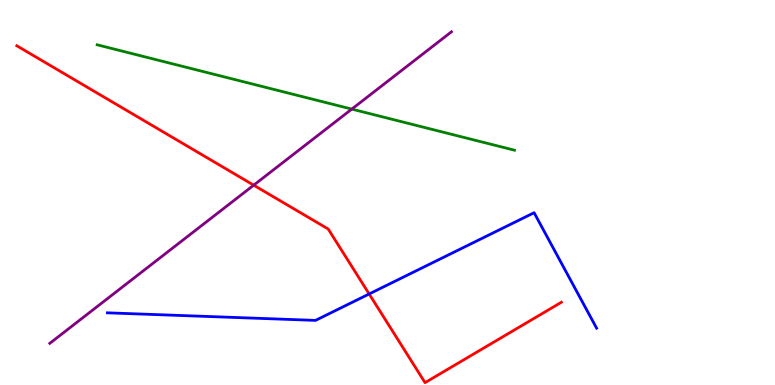[{'lines': ['blue', 'red'], 'intersections': [{'x': 4.76, 'y': 2.36}]}, {'lines': ['green', 'red'], 'intersections': []}, {'lines': ['purple', 'red'], 'intersections': [{'x': 3.27, 'y': 5.19}]}, {'lines': ['blue', 'green'], 'intersections': []}, {'lines': ['blue', 'purple'], 'intersections': []}, {'lines': ['green', 'purple'], 'intersections': [{'x': 4.54, 'y': 7.17}]}]